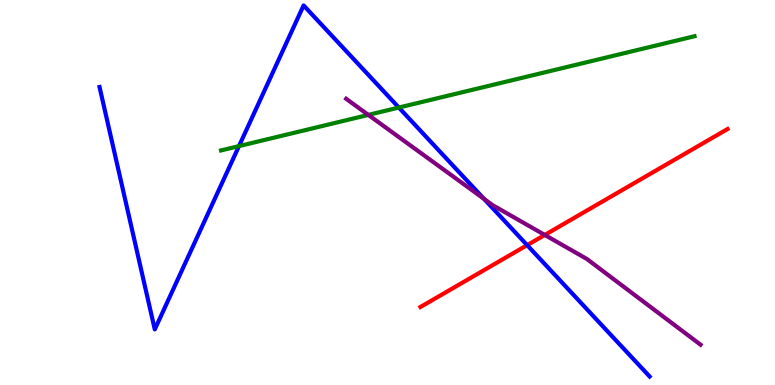[{'lines': ['blue', 'red'], 'intersections': [{'x': 6.8, 'y': 3.63}]}, {'lines': ['green', 'red'], 'intersections': []}, {'lines': ['purple', 'red'], 'intersections': [{'x': 7.03, 'y': 3.9}]}, {'lines': ['blue', 'green'], 'intersections': [{'x': 3.08, 'y': 6.21}, {'x': 5.15, 'y': 7.21}]}, {'lines': ['blue', 'purple'], 'intersections': [{'x': 6.25, 'y': 4.83}]}, {'lines': ['green', 'purple'], 'intersections': [{'x': 4.75, 'y': 7.02}]}]